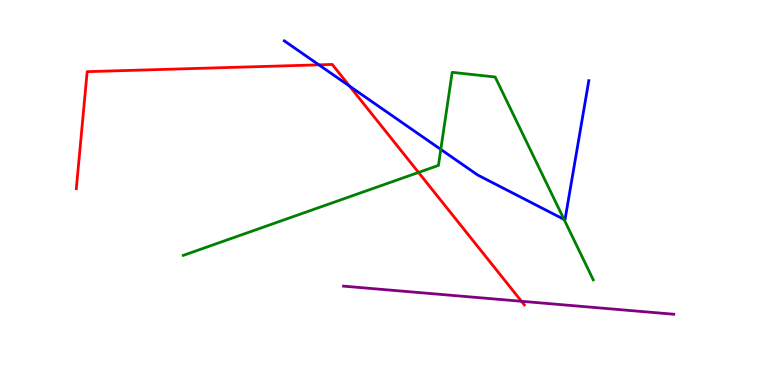[{'lines': ['blue', 'red'], 'intersections': [{'x': 4.11, 'y': 8.32}, {'x': 4.51, 'y': 7.76}]}, {'lines': ['green', 'red'], 'intersections': [{'x': 5.4, 'y': 5.52}]}, {'lines': ['purple', 'red'], 'intersections': [{'x': 6.73, 'y': 2.17}]}, {'lines': ['blue', 'green'], 'intersections': [{'x': 5.69, 'y': 6.12}, {'x': 7.28, 'y': 4.3}]}, {'lines': ['blue', 'purple'], 'intersections': []}, {'lines': ['green', 'purple'], 'intersections': []}]